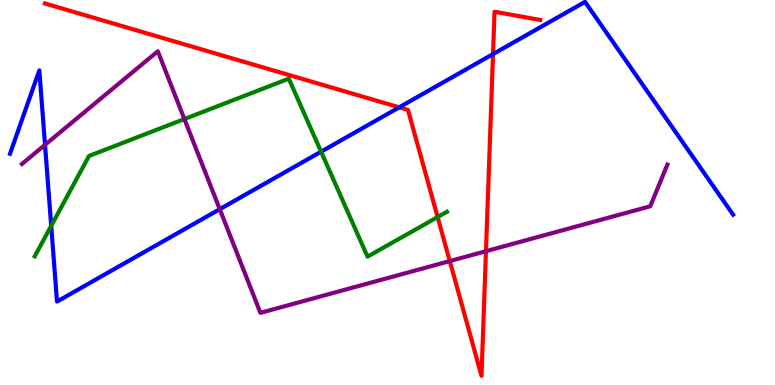[{'lines': ['blue', 'red'], 'intersections': [{'x': 5.15, 'y': 7.21}, {'x': 6.36, 'y': 8.59}]}, {'lines': ['green', 'red'], 'intersections': [{'x': 5.65, 'y': 4.36}]}, {'lines': ['purple', 'red'], 'intersections': [{'x': 5.8, 'y': 3.22}, {'x': 6.27, 'y': 3.48}]}, {'lines': ['blue', 'green'], 'intersections': [{'x': 0.661, 'y': 4.13}, {'x': 4.14, 'y': 6.06}]}, {'lines': ['blue', 'purple'], 'intersections': [{'x': 0.581, 'y': 6.24}, {'x': 2.84, 'y': 4.57}]}, {'lines': ['green', 'purple'], 'intersections': [{'x': 2.38, 'y': 6.91}]}]